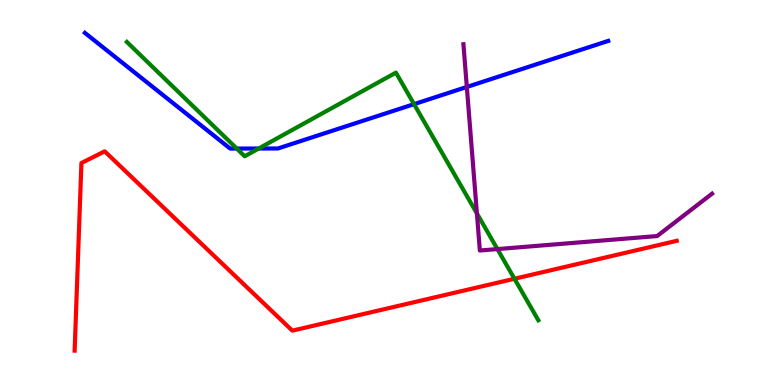[{'lines': ['blue', 'red'], 'intersections': []}, {'lines': ['green', 'red'], 'intersections': [{'x': 6.64, 'y': 2.76}]}, {'lines': ['purple', 'red'], 'intersections': []}, {'lines': ['blue', 'green'], 'intersections': [{'x': 3.05, 'y': 6.14}, {'x': 3.34, 'y': 6.14}, {'x': 5.34, 'y': 7.29}]}, {'lines': ['blue', 'purple'], 'intersections': [{'x': 6.02, 'y': 7.74}]}, {'lines': ['green', 'purple'], 'intersections': [{'x': 6.15, 'y': 4.46}, {'x': 6.42, 'y': 3.53}]}]